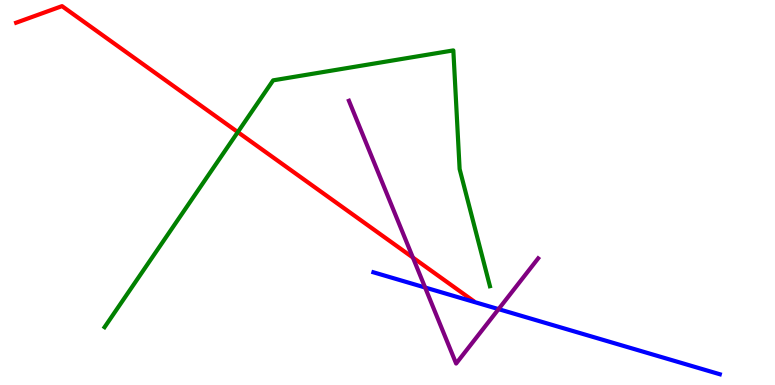[{'lines': ['blue', 'red'], 'intersections': []}, {'lines': ['green', 'red'], 'intersections': [{'x': 3.07, 'y': 6.57}]}, {'lines': ['purple', 'red'], 'intersections': [{'x': 5.33, 'y': 3.31}]}, {'lines': ['blue', 'green'], 'intersections': []}, {'lines': ['blue', 'purple'], 'intersections': [{'x': 5.49, 'y': 2.53}, {'x': 6.43, 'y': 1.97}]}, {'lines': ['green', 'purple'], 'intersections': []}]